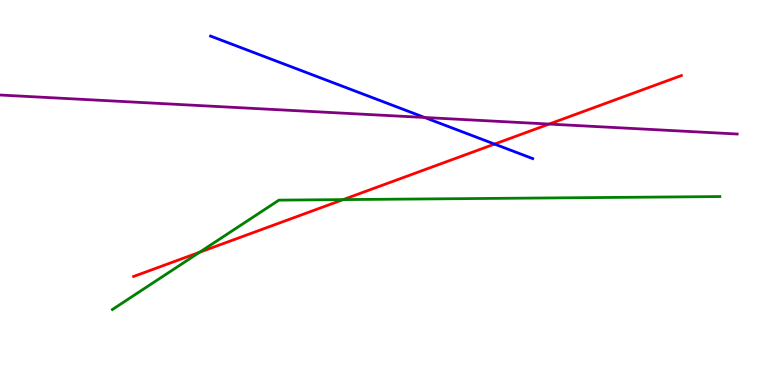[{'lines': ['blue', 'red'], 'intersections': [{'x': 6.38, 'y': 6.26}]}, {'lines': ['green', 'red'], 'intersections': [{'x': 2.57, 'y': 3.45}, {'x': 4.43, 'y': 4.82}]}, {'lines': ['purple', 'red'], 'intersections': [{'x': 7.09, 'y': 6.78}]}, {'lines': ['blue', 'green'], 'intersections': []}, {'lines': ['blue', 'purple'], 'intersections': [{'x': 5.48, 'y': 6.95}]}, {'lines': ['green', 'purple'], 'intersections': []}]